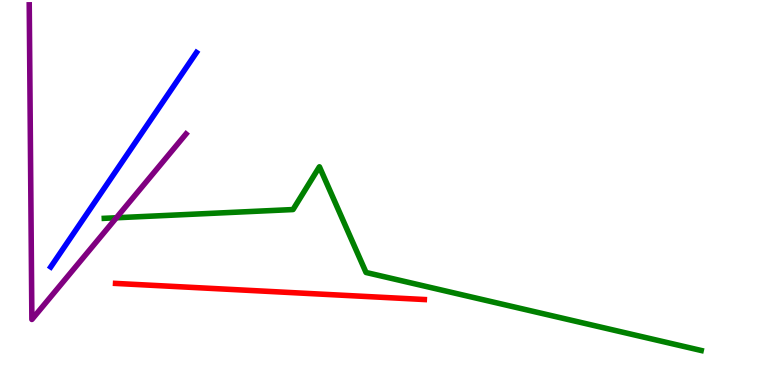[{'lines': ['blue', 'red'], 'intersections': []}, {'lines': ['green', 'red'], 'intersections': []}, {'lines': ['purple', 'red'], 'intersections': []}, {'lines': ['blue', 'green'], 'intersections': []}, {'lines': ['blue', 'purple'], 'intersections': []}, {'lines': ['green', 'purple'], 'intersections': [{'x': 1.5, 'y': 4.34}]}]